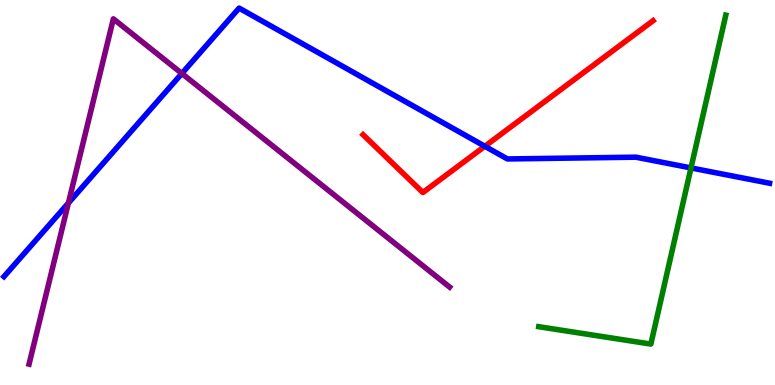[{'lines': ['blue', 'red'], 'intersections': [{'x': 6.26, 'y': 6.2}]}, {'lines': ['green', 'red'], 'intersections': []}, {'lines': ['purple', 'red'], 'intersections': []}, {'lines': ['blue', 'green'], 'intersections': [{'x': 8.92, 'y': 5.64}]}, {'lines': ['blue', 'purple'], 'intersections': [{'x': 0.883, 'y': 4.73}, {'x': 2.35, 'y': 8.09}]}, {'lines': ['green', 'purple'], 'intersections': []}]